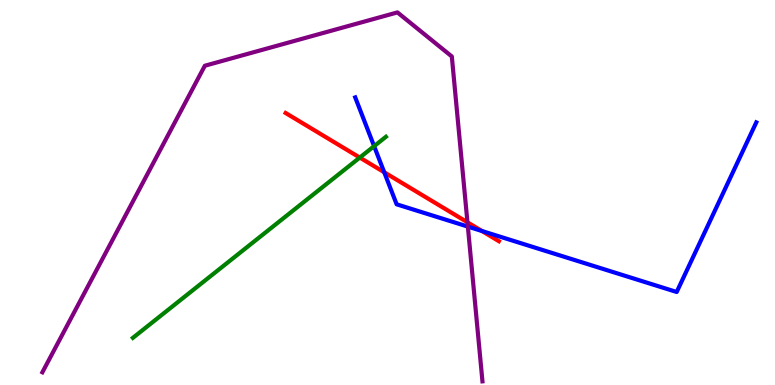[{'lines': ['blue', 'red'], 'intersections': [{'x': 4.96, 'y': 5.53}, {'x': 6.22, 'y': 4.0}]}, {'lines': ['green', 'red'], 'intersections': [{'x': 4.64, 'y': 5.91}]}, {'lines': ['purple', 'red'], 'intersections': [{'x': 6.03, 'y': 4.23}]}, {'lines': ['blue', 'green'], 'intersections': [{'x': 4.83, 'y': 6.2}]}, {'lines': ['blue', 'purple'], 'intersections': [{'x': 6.04, 'y': 4.11}]}, {'lines': ['green', 'purple'], 'intersections': []}]